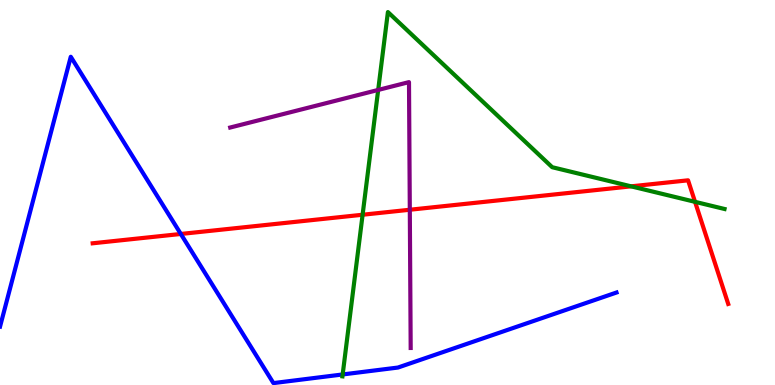[{'lines': ['blue', 'red'], 'intersections': [{'x': 2.33, 'y': 3.92}]}, {'lines': ['green', 'red'], 'intersections': [{'x': 4.68, 'y': 4.42}, {'x': 8.14, 'y': 5.16}, {'x': 8.97, 'y': 4.76}]}, {'lines': ['purple', 'red'], 'intersections': [{'x': 5.29, 'y': 4.55}]}, {'lines': ['blue', 'green'], 'intersections': [{'x': 4.42, 'y': 0.274}]}, {'lines': ['blue', 'purple'], 'intersections': []}, {'lines': ['green', 'purple'], 'intersections': [{'x': 4.88, 'y': 7.66}]}]